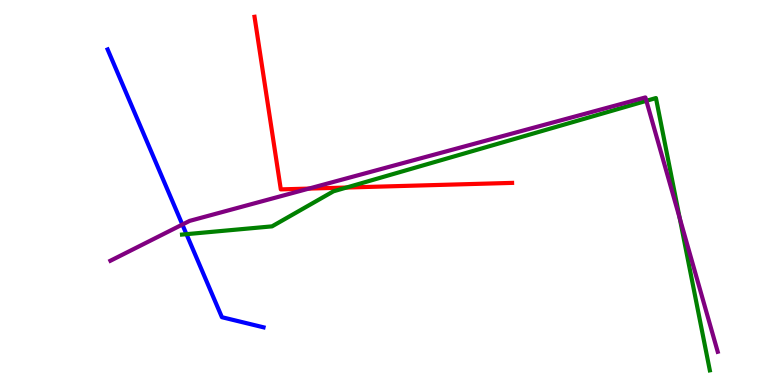[{'lines': ['blue', 'red'], 'intersections': []}, {'lines': ['green', 'red'], 'intersections': [{'x': 4.47, 'y': 5.13}]}, {'lines': ['purple', 'red'], 'intersections': [{'x': 3.99, 'y': 5.1}]}, {'lines': ['blue', 'green'], 'intersections': [{'x': 2.41, 'y': 3.92}]}, {'lines': ['blue', 'purple'], 'intersections': [{'x': 2.35, 'y': 4.17}]}, {'lines': ['green', 'purple'], 'intersections': [{'x': 8.34, 'y': 7.38}, {'x': 8.77, 'y': 4.34}]}]